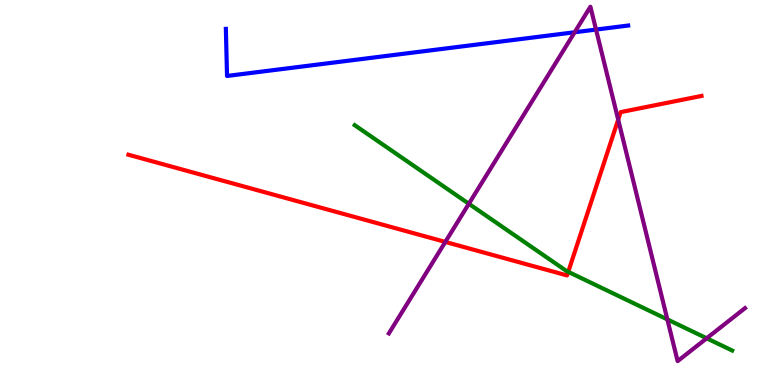[{'lines': ['blue', 'red'], 'intersections': []}, {'lines': ['green', 'red'], 'intersections': [{'x': 7.33, 'y': 2.94}]}, {'lines': ['purple', 'red'], 'intersections': [{'x': 5.75, 'y': 3.72}, {'x': 7.98, 'y': 6.89}]}, {'lines': ['blue', 'green'], 'intersections': []}, {'lines': ['blue', 'purple'], 'intersections': [{'x': 7.41, 'y': 9.16}, {'x': 7.69, 'y': 9.23}]}, {'lines': ['green', 'purple'], 'intersections': [{'x': 6.05, 'y': 4.71}, {'x': 8.61, 'y': 1.7}, {'x': 9.12, 'y': 1.21}]}]